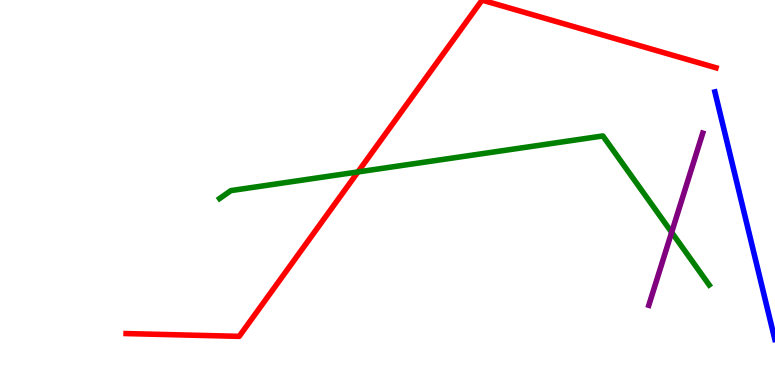[{'lines': ['blue', 'red'], 'intersections': []}, {'lines': ['green', 'red'], 'intersections': [{'x': 4.62, 'y': 5.53}]}, {'lines': ['purple', 'red'], 'intersections': []}, {'lines': ['blue', 'green'], 'intersections': []}, {'lines': ['blue', 'purple'], 'intersections': []}, {'lines': ['green', 'purple'], 'intersections': [{'x': 8.67, 'y': 3.97}]}]